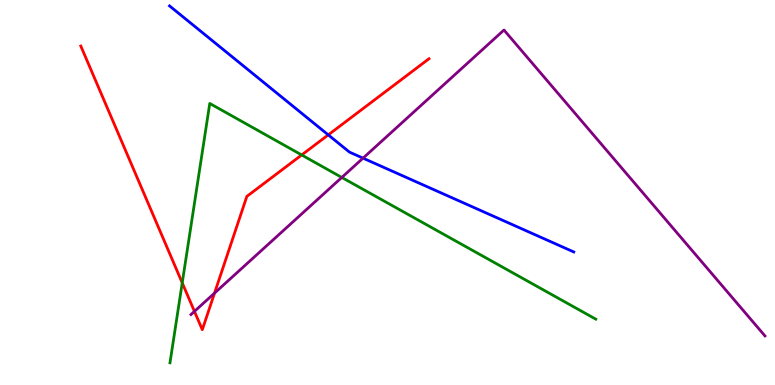[{'lines': ['blue', 'red'], 'intersections': [{'x': 4.24, 'y': 6.5}]}, {'lines': ['green', 'red'], 'intersections': [{'x': 2.35, 'y': 2.65}, {'x': 3.89, 'y': 5.97}]}, {'lines': ['purple', 'red'], 'intersections': [{'x': 2.51, 'y': 1.91}, {'x': 2.77, 'y': 2.39}]}, {'lines': ['blue', 'green'], 'intersections': []}, {'lines': ['blue', 'purple'], 'intersections': [{'x': 4.68, 'y': 5.89}]}, {'lines': ['green', 'purple'], 'intersections': [{'x': 4.41, 'y': 5.39}]}]